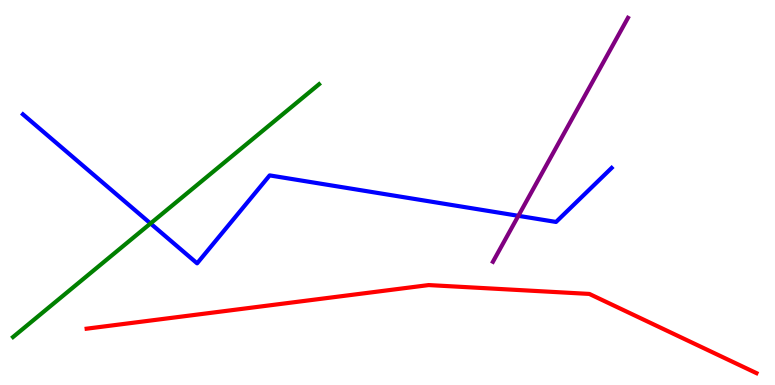[{'lines': ['blue', 'red'], 'intersections': []}, {'lines': ['green', 'red'], 'intersections': []}, {'lines': ['purple', 'red'], 'intersections': []}, {'lines': ['blue', 'green'], 'intersections': [{'x': 1.94, 'y': 4.2}]}, {'lines': ['blue', 'purple'], 'intersections': [{'x': 6.69, 'y': 4.39}]}, {'lines': ['green', 'purple'], 'intersections': []}]